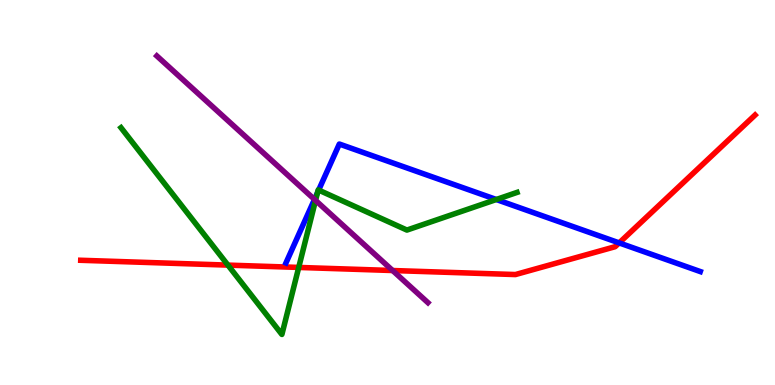[{'lines': ['blue', 'red'], 'intersections': [{'x': 7.99, 'y': 3.69}]}, {'lines': ['green', 'red'], 'intersections': [{'x': 2.94, 'y': 3.11}, {'x': 3.85, 'y': 3.05}]}, {'lines': ['purple', 'red'], 'intersections': [{'x': 5.07, 'y': 2.97}]}, {'lines': ['blue', 'green'], 'intersections': [{'x': 4.1, 'y': 4.99}, {'x': 4.11, 'y': 5.06}, {'x': 6.4, 'y': 4.82}]}, {'lines': ['blue', 'purple'], 'intersections': [{'x': 4.06, 'y': 4.82}]}, {'lines': ['green', 'purple'], 'intersections': [{'x': 4.07, 'y': 4.8}]}]